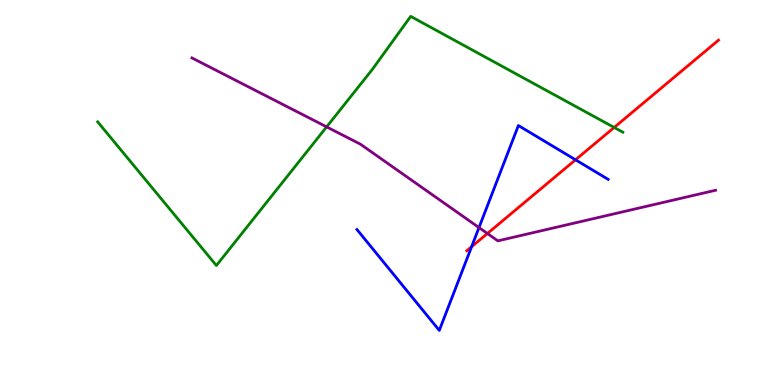[{'lines': ['blue', 'red'], 'intersections': [{'x': 6.09, 'y': 3.59}, {'x': 7.43, 'y': 5.85}]}, {'lines': ['green', 'red'], 'intersections': [{'x': 7.92, 'y': 6.69}]}, {'lines': ['purple', 'red'], 'intersections': [{'x': 6.29, 'y': 3.93}]}, {'lines': ['blue', 'green'], 'intersections': []}, {'lines': ['blue', 'purple'], 'intersections': [{'x': 6.18, 'y': 4.09}]}, {'lines': ['green', 'purple'], 'intersections': [{'x': 4.21, 'y': 6.7}]}]